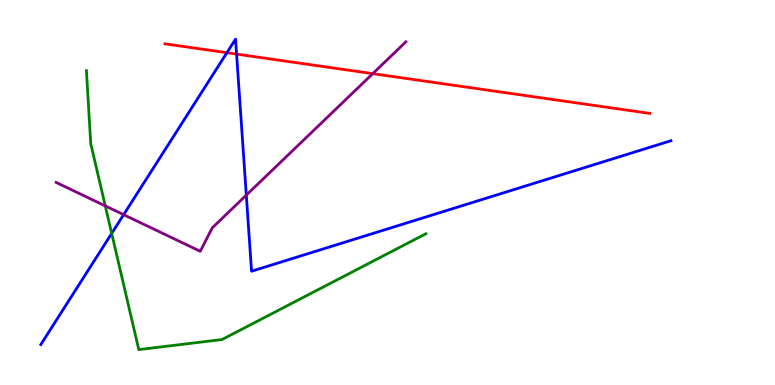[{'lines': ['blue', 'red'], 'intersections': [{'x': 2.93, 'y': 8.63}, {'x': 3.05, 'y': 8.59}]}, {'lines': ['green', 'red'], 'intersections': []}, {'lines': ['purple', 'red'], 'intersections': [{'x': 4.81, 'y': 8.09}]}, {'lines': ['blue', 'green'], 'intersections': [{'x': 1.44, 'y': 3.94}]}, {'lines': ['blue', 'purple'], 'intersections': [{'x': 1.6, 'y': 4.42}, {'x': 3.18, 'y': 4.93}]}, {'lines': ['green', 'purple'], 'intersections': [{'x': 1.36, 'y': 4.65}]}]